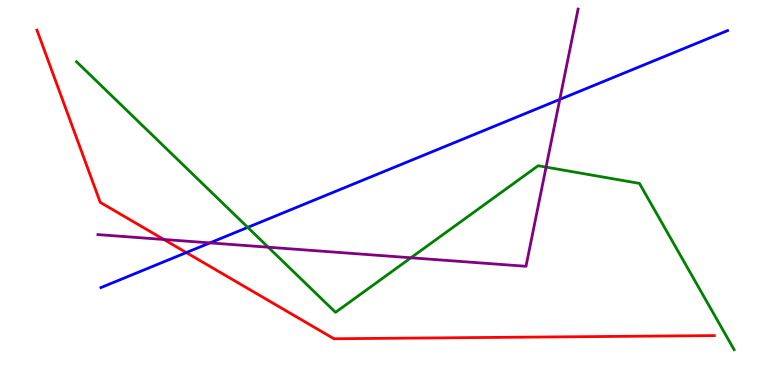[{'lines': ['blue', 'red'], 'intersections': [{'x': 2.4, 'y': 3.44}]}, {'lines': ['green', 'red'], 'intersections': []}, {'lines': ['purple', 'red'], 'intersections': [{'x': 2.11, 'y': 3.78}]}, {'lines': ['blue', 'green'], 'intersections': [{'x': 3.2, 'y': 4.09}]}, {'lines': ['blue', 'purple'], 'intersections': [{'x': 2.71, 'y': 3.69}, {'x': 7.22, 'y': 7.42}]}, {'lines': ['green', 'purple'], 'intersections': [{'x': 3.46, 'y': 3.58}, {'x': 5.3, 'y': 3.3}, {'x': 7.05, 'y': 5.66}]}]